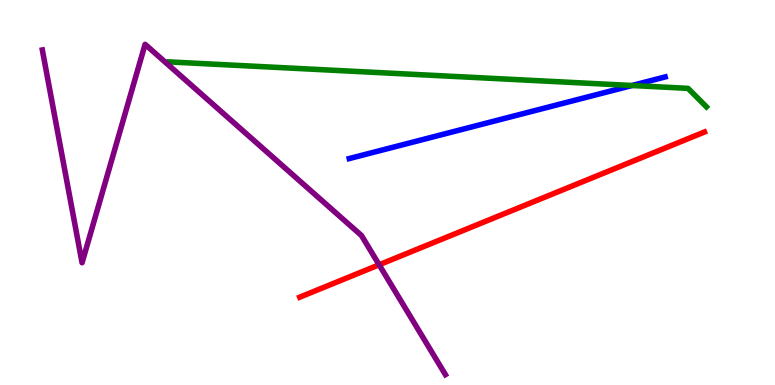[{'lines': ['blue', 'red'], 'intersections': []}, {'lines': ['green', 'red'], 'intersections': []}, {'lines': ['purple', 'red'], 'intersections': [{'x': 4.89, 'y': 3.12}]}, {'lines': ['blue', 'green'], 'intersections': [{'x': 8.15, 'y': 7.78}]}, {'lines': ['blue', 'purple'], 'intersections': []}, {'lines': ['green', 'purple'], 'intersections': []}]